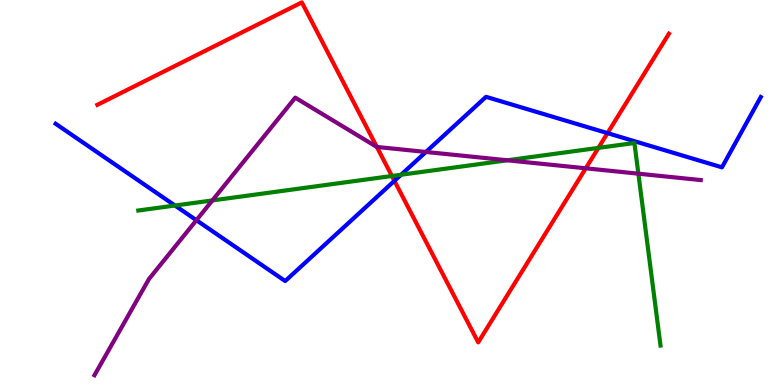[{'lines': ['blue', 'red'], 'intersections': [{'x': 5.09, 'y': 5.3}, {'x': 7.84, 'y': 6.54}]}, {'lines': ['green', 'red'], 'intersections': [{'x': 5.06, 'y': 5.43}, {'x': 7.72, 'y': 6.16}]}, {'lines': ['purple', 'red'], 'intersections': [{'x': 4.86, 'y': 6.18}, {'x': 7.56, 'y': 5.63}]}, {'lines': ['blue', 'green'], 'intersections': [{'x': 2.26, 'y': 4.66}, {'x': 5.18, 'y': 5.46}]}, {'lines': ['blue', 'purple'], 'intersections': [{'x': 2.53, 'y': 4.28}, {'x': 5.5, 'y': 6.05}]}, {'lines': ['green', 'purple'], 'intersections': [{'x': 2.74, 'y': 4.79}, {'x': 6.55, 'y': 5.84}, {'x': 8.24, 'y': 5.49}]}]